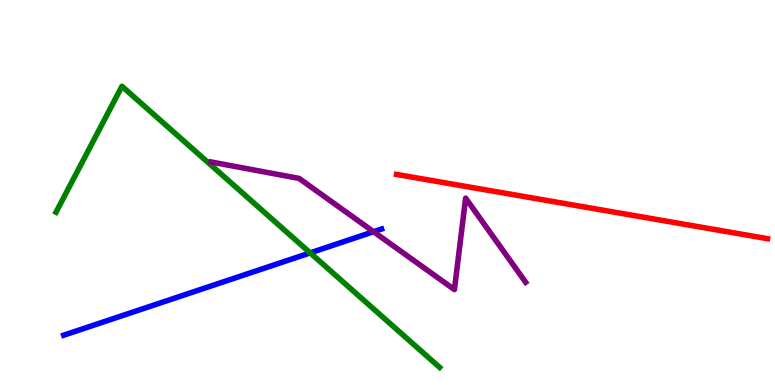[{'lines': ['blue', 'red'], 'intersections': []}, {'lines': ['green', 'red'], 'intersections': []}, {'lines': ['purple', 'red'], 'intersections': []}, {'lines': ['blue', 'green'], 'intersections': [{'x': 4.0, 'y': 3.43}]}, {'lines': ['blue', 'purple'], 'intersections': [{'x': 4.82, 'y': 3.98}]}, {'lines': ['green', 'purple'], 'intersections': []}]